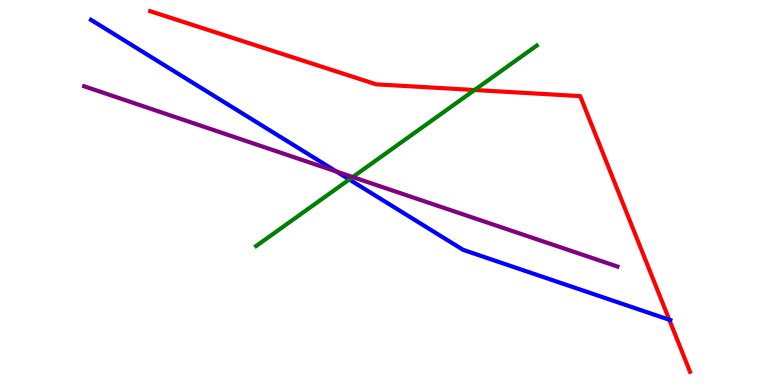[{'lines': ['blue', 'red'], 'intersections': [{'x': 8.64, 'y': 1.69}]}, {'lines': ['green', 'red'], 'intersections': [{'x': 6.12, 'y': 7.66}]}, {'lines': ['purple', 'red'], 'intersections': []}, {'lines': ['blue', 'green'], 'intersections': [{'x': 4.51, 'y': 5.34}]}, {'lines': ['blue', 'purple'], 'intersections': [{'x': 4.34, 'y': 5.54}]}, {'lines': ['green', 'purple'], 'intersections': [{'x': 4.55, 'y': 5.4}]}]